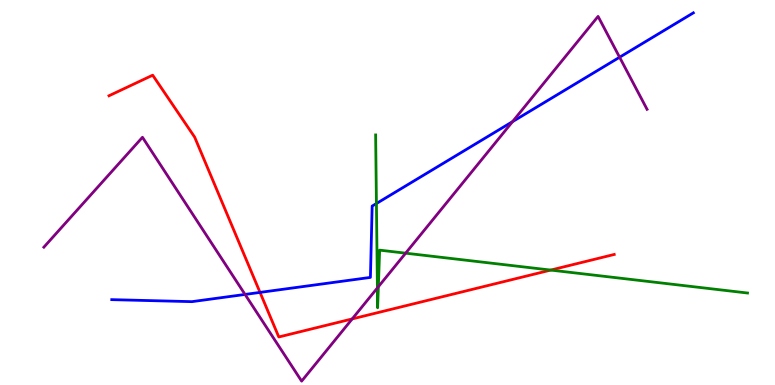[{'lines': ['blue', 'red'], 'intersections': [{'x': 3.36, 'y': 2.41}]}, {'lines': ['green', 'red'], 'intersections': [{'x': 7.11, 'y': 2.98}]}, {'lines': ['purple', 'red'], 'intersections': [{'x': 4.54, 'y': 1.72}]}, {'lines': ['blue', 'green'], 'intersections': [{'x': 4.86, 'y': 4.71}]}, {'lines': ['blue', 'purple'], 'intersections': [{'x': 3.16, 'y': 2.35}, {'x': 6.61, 'y': 6.84}, {'x': 7.99, 'y': 8.51}]}, {'lines': ['green', 'purple'], 'intersections': [{'x': 4.87, 'y': 2.52}, {'x': 4.88, 'y': 2.55}, {'x': 5.23, 'y': 3.42}]}]